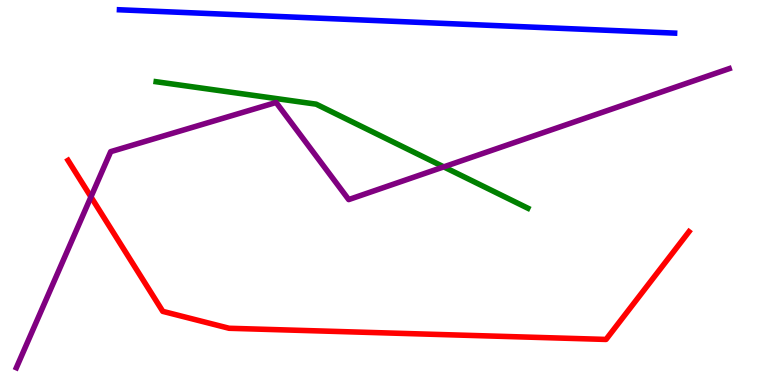[{'lines': ['blue', 'red'], 'intersections': []}, {'lines': ['green', 'red'], 'intersections': []}, {'lines': ['purple', 'red'], 'intersections': [{'x': 1.17, 'y': 4.89}]}, {'lines': ['blue', 'green'], 'intersections': []}, {'lines': ['blue', 'purple'], 'intersections': []}, {'lines': ['green', 'purple'], 'intersections': [{'x': 5.73, 'y': 5.67}]}]